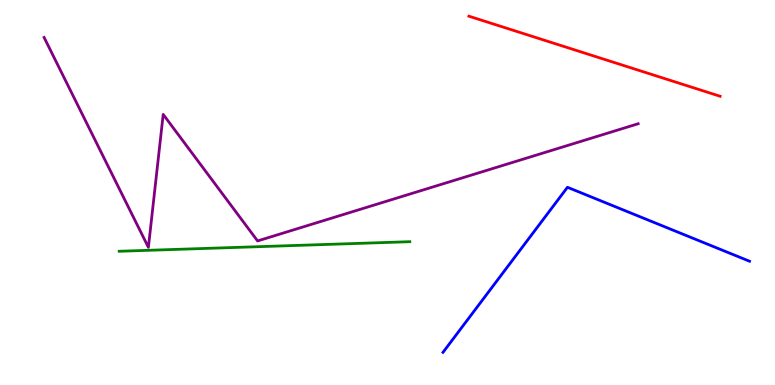[{'lines': ['blue', 'red'], 'intersections': []}, {'lines': ['green', 'red'], 'intersections': []}, {'lines': ['purple', 'red'], 'intersections': []}, {'lines': ['blue', 'green'], 'intersections': []}, {'lines': ['blue', 'purple'], 'intersections': []}, {'lines': ['green', 'purple'], 'intersections': []}]